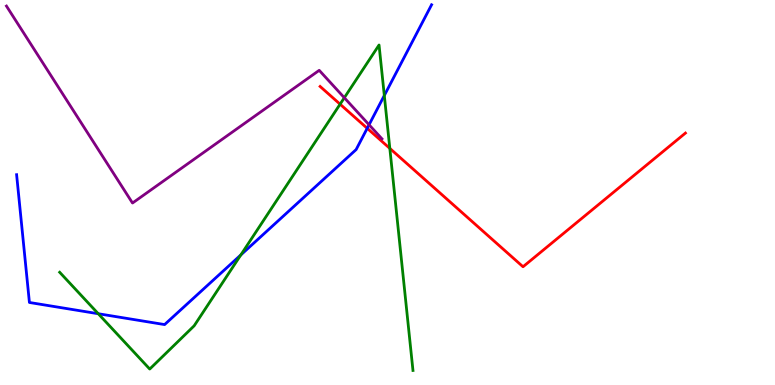[{'lines': ['blue', 'red'], 'intersections': [{'x': 4.74, 'y': 6.67}]}, {'lines': ['green', 'red'], 'intersections': [{'x': 4.39, 'y': 7.29}, {'x': 5.03, 'y': 6.15}]}, {'lines': ['purple', 'red'], 'intersections': []}, {'lines': ['blue', 'green'], 'intersections': [{'x': 1.27, 'y': 1.85}, {'x': 3.11, 'y': 3.38}, {'x': 4.96, 'y': 7.52}]}, {'lines': ['blue', 'purple'], 'intersections': [{'x': 4.76, 'y': 6.76}]}, {'lines': ['green', 'purple'], 'intersections': [{'x': 4.44, 'y': 7.46}]}]